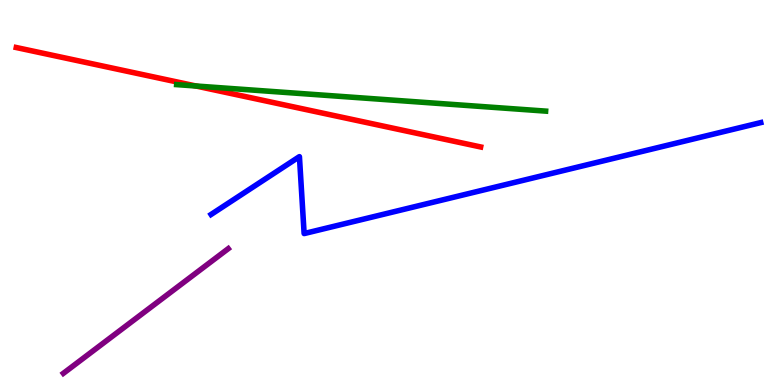[{'lines': ['blue', 'red'], 'intersections': []}, {'lines': ['green', 'red'], 'intersections': [{'x': 2.53, 'y': 7.77}]}, {'lines': ['purple', 'red'], 'intersections': []}, {'lines': ['blue', 'green'], 'intersections': []}, {'lines': ['blue', 'purple'], 'intersections': []}, {'lines': ['green', 'purple'], 'intersections': []}]